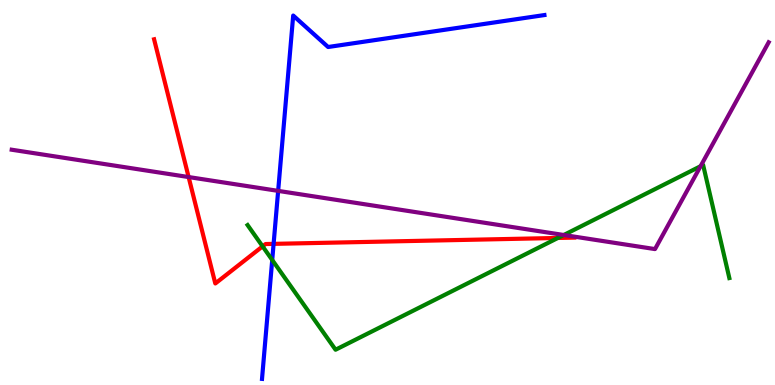[{'lines': ['blue', 'red'], 'intersections': [{'x': 3.53, 'y': 3.67}]}, {'lines': ['green', 'red'], 'intersections': [{'x': 3.39, 'y': 3.6}, {'x': 7.2, 'y': 3.82}]}, {'lines': ['purple', 'red'], 'intersections': [{'x': 2.43, 'y': 5.4}]}, {'lines': ['blue', 'green'], 'intersections': [{'x': 3.51, 'y': 3.25}]}, {'lines': ['blue', 'purple'], 'intersections': [{'x': 3.59, 'y': 5.04}]}, {'lines': ['green', 'purple'], 'intersections': [{'x': 7.27, 'y': 3.9}, {'x': 9.04, 'y': 5.68}]}]